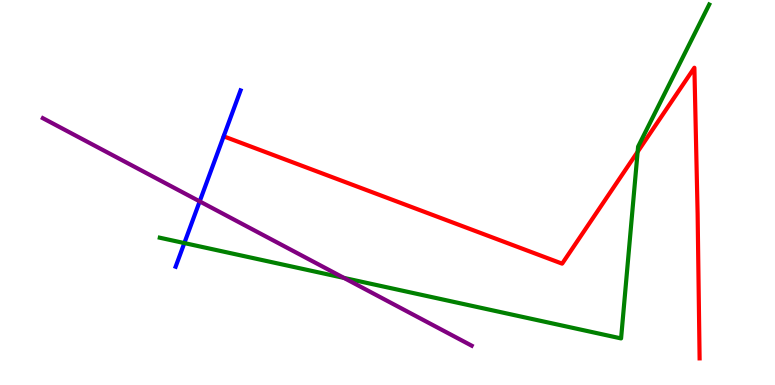[{'lines': ['blue', 'red'], 'intersections': []}, {'lines': ['green', 'red'], 'intersections': [{'x': 8.23, 'y': 6.06}]}, {'lines': ['purple', 'red'], 'intersections': []}, {'lines': ['blue', 'green'], 'intersections': [{'x': 2.38, 'y': 3.69}]}, {'lines': ['blue', 'purple'], 'intersections': [{'x': 2.58, 'y': 4.77}]}, {'lines': ['green', 'purple'], 'intersections': [{'x': 4.44, 'y': 2.78}]}]